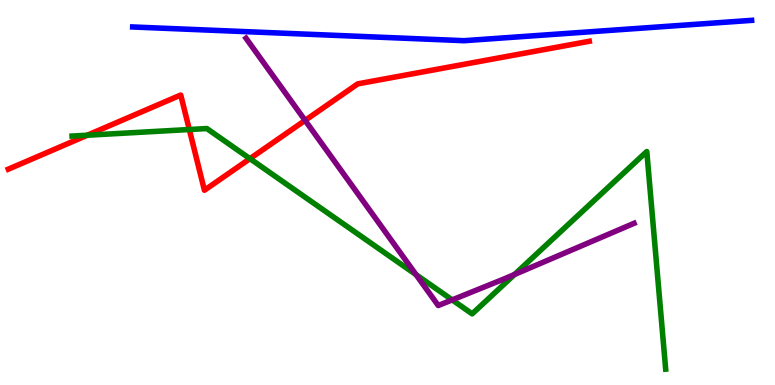[{'lines': ['blue', 'red'], 'intersections': []}, {'lines': ['green', 'red'], 'intersections': [{'x': 1.13, 'y': 6.49}, {'x': 2.44, 'y': 6.64}, {'x': 3.23, 'y': 5.88}]}, {'lines': ['purple', 'red'], 'intersections': [{'x': 3.94, 'y': 6.87}]}, {'lines': ['blue', 'green'], 'intersections': []}, {'lines': ['blue', 'purple'], 'intersections': []}, {'lines': ['green', 'purple'], 'intersections': [{'x': 5.37, 'y': 2.87}, {'x': 5.83, 'y': 2.21}, {'x': 6.64, 'y': 2.87}]}]